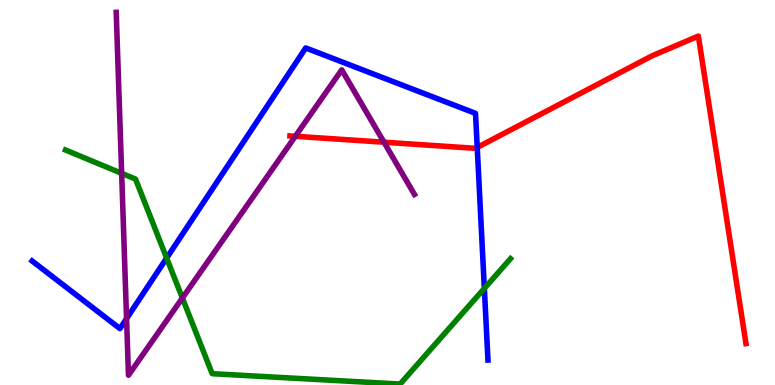[{'lines': ['blue', 'red'], 'intersections': [{'x': 6.16, 'y': 6.17}]}, {'lines': ['green', 'red'], 'intersections': []}, {'lines': ['purple', 'red'], 'intersections': [{'x': 3.81, 'y': 6.46}, {'x': 4.95, 'y': 6.31}]}, {'lines': ['blue', 'green'], 'intersections': [{'x': 2.15, 'y': 3.3}, {'x': 6.25, 'y': 2.51}]}, {'lines': ['blue', 'purple'], 'intersections': [{'x': 1.63, 'y': 1.72}]}, {'lines': ['green', 'purple'], 'intersections': [{'x': 1.57, 'y': 5.5}, {'x': 2.35, 'y': 2.26}]}]